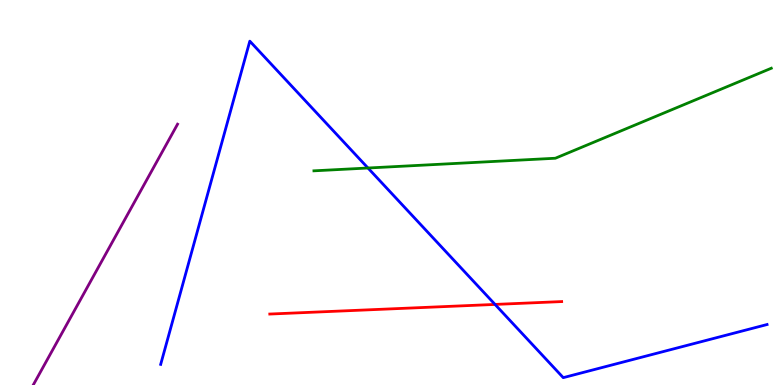[{'lines': ['blue', 'red'], 'intersections': [{'x': 6.39, 'y': 2.09}]}, {'lines': ['green', 'red'], 'intersections': []}, {'lines': ['purple', 'red'], 'intersections': []}, {'lines': ['blue', 'green'], 'intersections': [{'x': 4.75, 'y': 5.64}]}, {'lines': ['blue', 'purple'], 'intersections': []}, {'lines': ['green', 'purple'], 'intersections': []}]